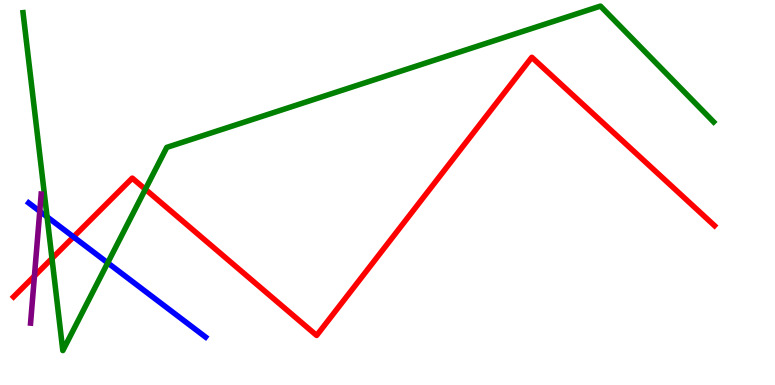[{'lines': ['blue', 'red'], 'intersections': [{'x': 0.949, 'y': 3.85}]}, {'lines': ['green', 'red'], 'intersections': [{'x': 0.671, 'y': 3.29}, {'x': 1.88, 'y': 5.08}]}, {'lines': ['purple', 'red'], 'intersections': [{'x': 0.444, 'y': 2.83}]}, {'lines': ['blue', 'green'], 'intersections': [{'x': 0.607, 'y': 4.37}, {'x': 1.39, 'y': 3.17}]}, {'lines': ['blue', 'purple'], 'intersections': [{'x': 0.513, 'y': 4.51}]}, {'lines': ['green', 'purple'], 'intersections': []}]